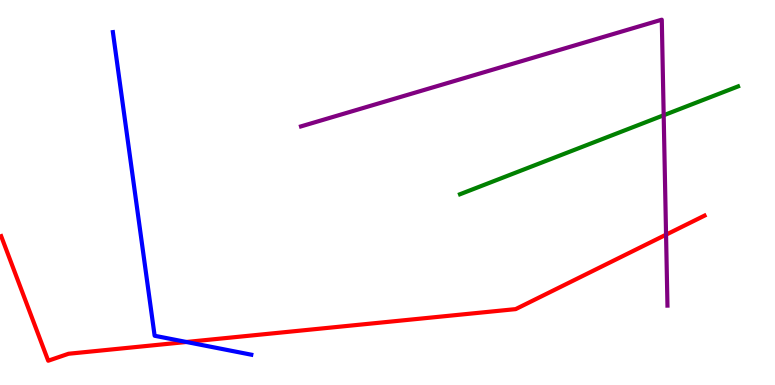[{'lines': ['blue', 'red'], 'intersections': [{'x': 2.41, 'y': 1.12}]}, {'lines': ['green', 'red'], 'intersections': []}, {'lines': ['purple', 'red'], 'intersections': [{'x': 8.59, 'y': 3.9}]}, {'lines': ['blue', 'green'], 'intersections': []}, {'lines': ['blue', 'purple'], 'intersections': []}, {'lines': ['green', 'purple'], 'intersections': [{'x': 8.56, 'y': 7.01}]}]